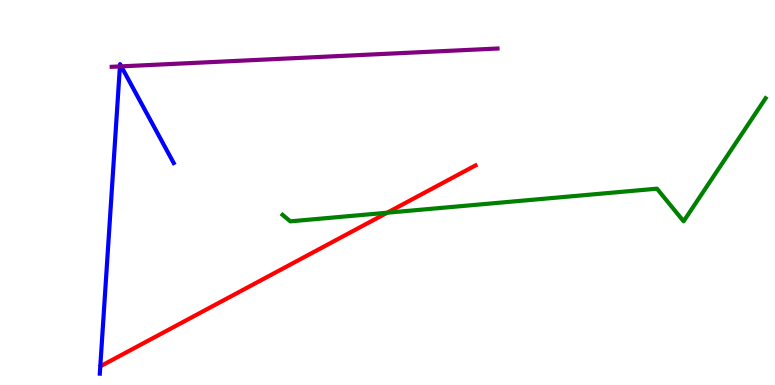[{'lines': ['blue', 'red'], 'intersections': []}, {'lines': ['green', 'red'], 'intersections': [{'x': 5.0, 'y': 4.47}]}, {'lines': ['purple', 'red'], 'intersections': []}, {'lines': ['blue', 'green'], 'intersections': []}, {'lines': ['blue', 'purple'], 'intersections': [{'x': 1.55, 'y': 8.27}, {'x': 1.56, 'y': 8.28}]}, {'lines': ['green', 'purple'], 'intersections': []}]